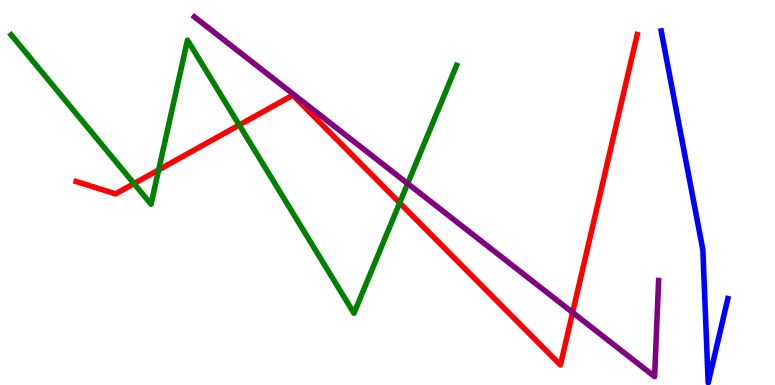[{'lines': ['blue', 'red'], 'intersections': []}, {'lines': ['green', 'red'], 'intersections': [{'x': 1.73, 'y': 5.23}, {'x': 2.05, 'y': 5.59}, {'x': 3.09, 'y': 6.75}, {'x': 5.16, 'y': 4.73}]}, {'lines': ['purple', 'red'], 'intersections': [{'x': 7.39, 'y': 1.88}]}, {'lines': ['blue', 'green'], 'intersections': []}, {'lines': ['blue', 'purple'], 'intersections': []}, {'lines': ['green', 'purple'], 'intersections': [{'x': 5.26, 'y': 5.23}]}]